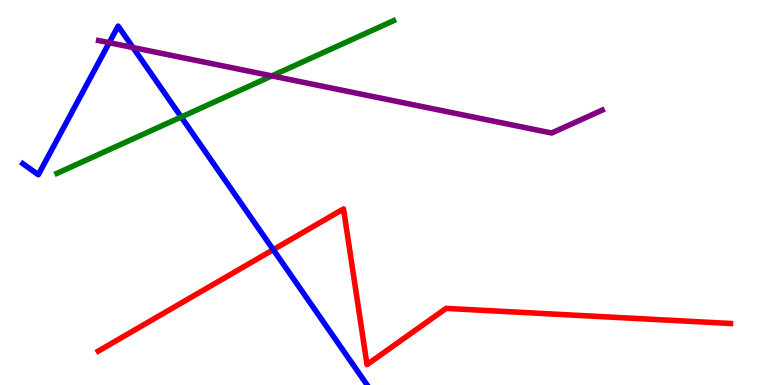[{'lines': ['blue', 'red'], 'intersections': [{'x': 3.53, 'y': 3.51}]}, {'lines': ['green', 'red'], 'intersections': []}, {'lines': ['purple', 'red'], 'intersections': []}, {'lines': ['blue', 'green'], 'intersections': [{'x': 2.34, 'y': 6.96}]}, {'lines': ['blue', 'purple'], 'intersections': [{'x': 1.41, 'y': 8.89}, {'x': 1.72, 'y': 8.76}]}, {'lines': ['green', 'purple'], 'intersections': [{'x': 3.51, 'y': 8.03}]}]